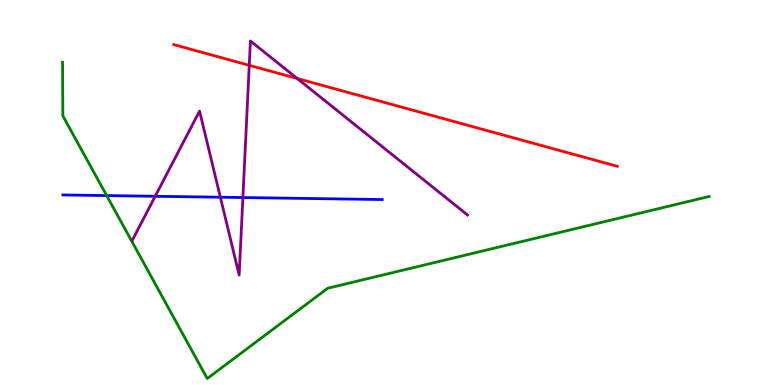[{'lines': ['blue', 'red'], 'intersections': []}, {'lines': ['green', 'red'], 'intersections': []}, {'lines': ['purple', 'red'], 'intersections': [{'x': 3.22, 'y': 8.3}, {'x': 3.83, 'y': 7.96}]}, {'lines': ['blue', 'green'], 'intersections': [{'x': 1.38, 'y': 4.92}]}, {'lines': ['blue', 'purple'], 'intersections': [{'x': 2.0, 'y': 4.9}, {'x': 2.84, 'y': 4.88}, {'x': 3.13, 'y': 4.87}]}, {'lines': ['green', 'purple'], 'intersections': []}]